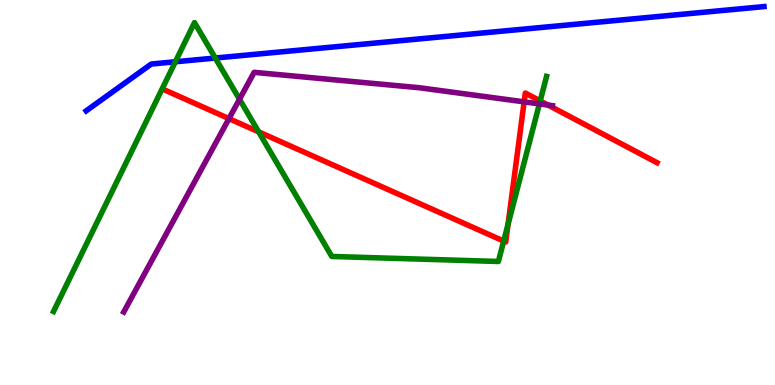[{'lines': ['blue', 'red'], 'intersections': []}, {'lines': ['green', 'red'], 'intersections': [{'x': 3.34, 'y': 6.58}, {'x': 6.5, 'y': 3.74}, {'x': 6.56, 'y': 4.17}, {'x': 6.97, 'y': 7.38}]}, {'lines': ['purple', 'red'], 'intersections': [{'x': 2.95, 'y': 6.92}, {'x': 6.76, 'y': 7.35}, {'x': 7.07, 'y': 7.27}]}, {'lines': ['blue', 'green'], 'intersections': [{'x': 2.26, 'y': 8.4}, {'x': 2.78, 'y': 8.49}]}, {'lines': ['blue', 'purple'], 'intersections': []}, {'lines': ['green', 'purple'], 'intersections': [{'x': 3.09, 'y': 7.42}, {'x': 6.96, 'y': 7.3}]}]